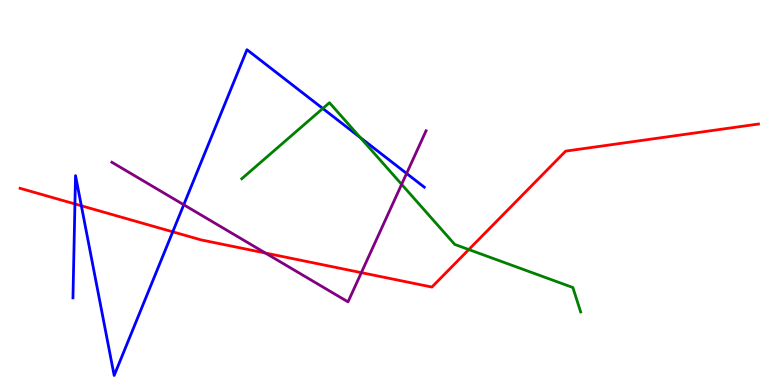[{'lines': ['blue', 'red'], 'intersections': [{'x': 0.967, 'y': 4.7}, {'x': 1.05, 'y': 4.66}, {'x': 2.23, 'y': 3.98}]}, {'lines': ['green', 'red'], 'intersections': [{'x': 6.05, 'y': 3.52}]}, {'lines': ['purple', 'red'], 'intersections': [{'x': 3.42, 'y': 3.43}, {'x': 4.66, 'y': 2.92}]}, {'lines': ['blue', 'green'], 'intersections': [{'x': 4.17, 'y': 7.18}, {'x': 4.65, 'y': 6.43}]}, {'lines': ['blue', 'purple'], 'intersections': [{'x': 2.37, 'y': 4.68}, {'x': 5.25, 'y': 5.49}]}, {'lines': ['green', 'purple'], 'intersections': [{'x': 5.18, 'y': 5.21}]}]